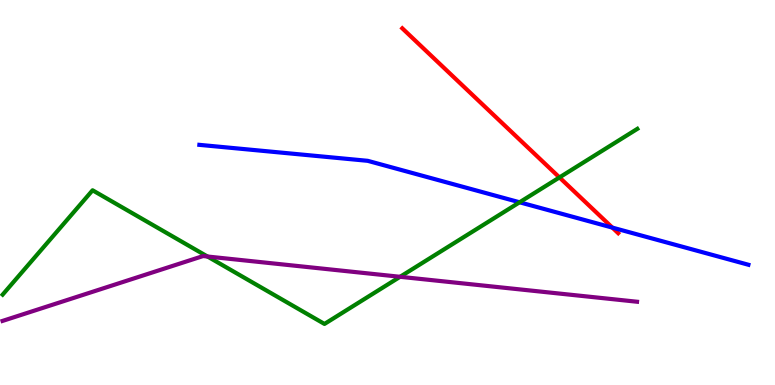[{'lines': ['blue', 'red'], 'intersections': [{'x': 7.9, 'y': 4.09}]}, {'lines': ['green', 'red'], 'intersections': [{'x': 7.22, 'y': 5.39}]}, {'lines': ['purple', 'red'], 'intersections': []}, {'lines': ['blue', 'green'], 'intersections': [{'x': 6.7, 'y': 4.75}]}, {'lines': ['blue', 'purple'], 'intersections': []}, {'lines': ['green', 'purple'], 'intersections': [{'x': 2.68, 'y': 3.34}, {'x': 5.16, 'y': 2.81}]}]